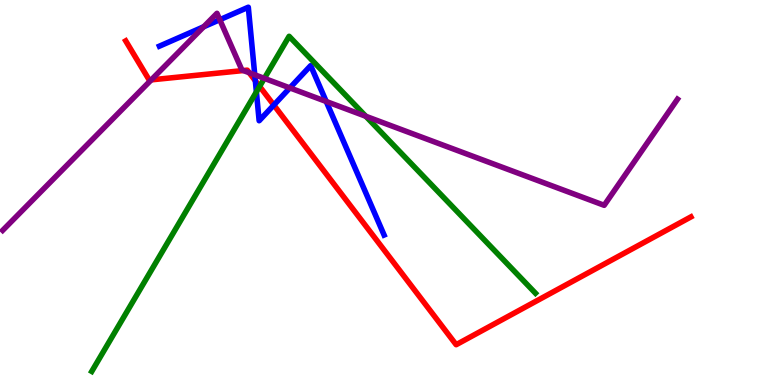[{'lines': ['blue', 'red'], 'intersections': [{'x': 3.29, 'y': 7.9}, {'x': 3.53, 'y': 7.27}]}, {'lines': ['green', 'red'], 'intersections': [{'x': 3.35, 'y': 7.76}]}, {'lines': ['purple', 'red'], 'intersections': [{'x': 1.95, 'y': 7.93}, {'x': 3.14, 'y': 8.17}, {'x': 3.22, 'y': 8.11}]}, {'lines': ['blue', 'green'], 'intersections': [{'x': 3.31, 'y': 7.61}]}, {'lines': ['blue', 'purple'], 'intersections': [{'x': 2.63, 'y': 9.3}, {'x': 2.84, 'y': 9.49}, {'x': 3.29, 'y': 8.06}, {'x': 3.74, 'y': 7.72}, {'x': 4.21, 'y': 7.36}]}, {'lines': ['green', 'purple'], 'intersections': [{'x': 3.41, 'y': 7.96}, {'x': 4.72, 'y': 6.98}]}]